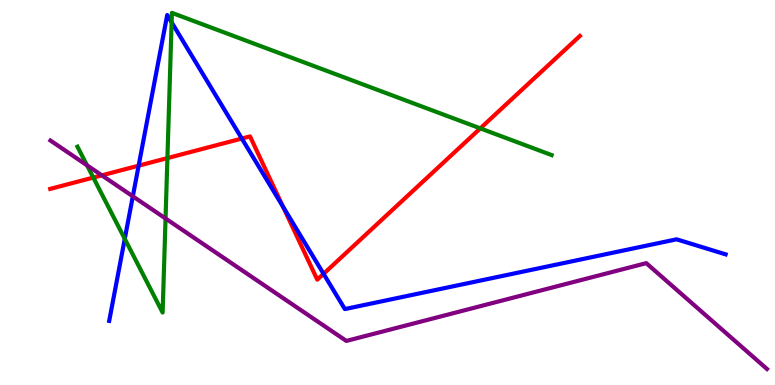[{'lines': ['blue', 'red'], 'intersections': [{'x': 1.79, 'y': 5.7}, {'x': 3.12, 'y': 6.4}, {'x': 3.65, 'y': 4.63}, {'x': 4.17, 'y': 2.89}]}, {'lines': ['green', 'red'], 'intersections': [{'x': 1.2, 'y': 5.39}, {'x': 2.16, 'y': 5.89}, {'x': 6.2, 'y': 6.67}]}, {'lines': ['purple', 'red'], 'intersections': [{'x': 1.31, 'y': 5.45}]}, {'lines': ['blue', 'green'], 'intersections': [{'x': 1.61, 'y': 3.8}, {'x': 2.21, 'y': 9.42}]}, {'lines': ['blue', 'purple'], 'intersections': [{'x': 1.71, 'y': 4.9}]}, {'lines': ['green', 'purple'], 'intersections': [{'x': 1.12, 'y': 5.71}, {'x': 2.14, 'y': 4.33}]}]